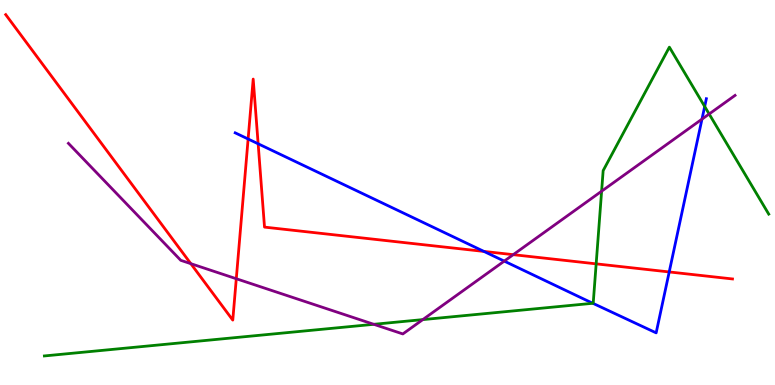[{'lines': ['blue', 'red'], 'intersections': [{'x': 3.2, 'y': 6.39}, {'x': 3.33, 'y': 6.27}, {'x': 6.24, 'y': 3.47}, {'x': 8.64, 'y': 2.94}]}, {'lines': ['green', 'red'], 'intersections': [{'x': 7.69, 'y': 3.15}]}, {'lines': ['purple', 'red'], 'intersections': [{'x': 2.46, 'y': 3.15}, {'x': 3.05, 'y': 2.76}, {'x': 6.62, 'y': 3.39}]}, {'lines': ['blue', 'green'], 'intersections': [{'x': 7.65, 'y': 2.12}, {'x': 9.09, 'y': 7.23}]}, {'lines': ['blue', 'purple'], 'intersections': [{'x': 6.51, 'y': 3.22}, {'x': 9.06, 'y': 6.91}]}, {'lines': ['green', 'purple'], 'intersections': [{'x': 4.82, 'y': 1.58}, {'x': 5.46, 'y': 1.7}, {'x': 7.76, 'y': 5.03}, {'x': 9.15, 'y': 7.04}]}]